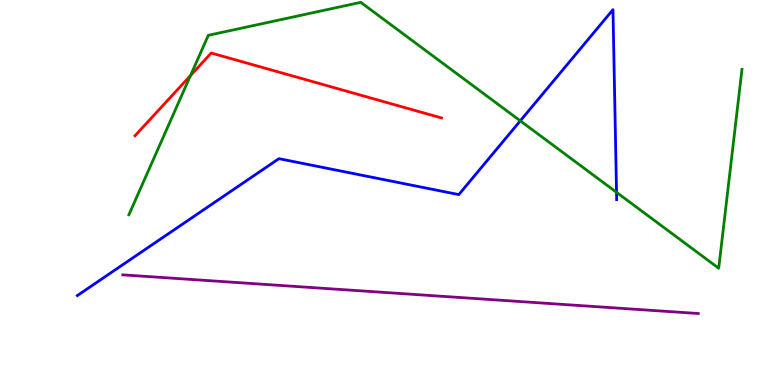[{'lines': ['blue', 'red'], 'intersections': []}, {'lines': ['green', 'red'], 'intersections': [{'x': 2.46, 'y': 8.04}]}, {'lines': ['purple', 'red'], 'intersections': []}, {'lines': ['blue', 'green'], 'intersections': [{'x': 6.71, 'y': 6.86}, {'x': 7.96, 'y': 5.0}]}, {'lines': ['blue', 'purple'], 'intersections': []}, {'lines': ['green', 'purple'], 'intersections': []}]